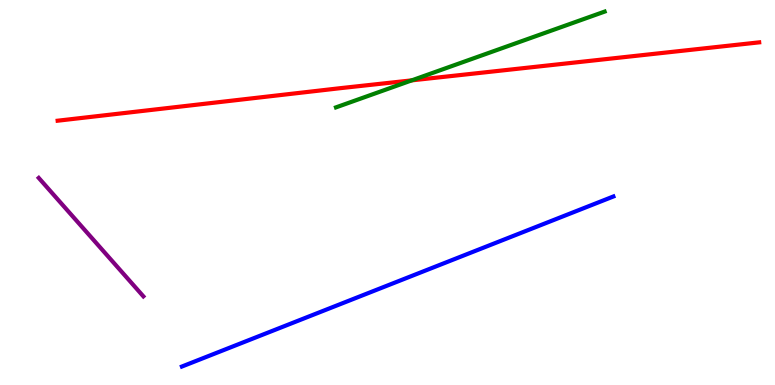[{'lines': ['blue', 'red'], 'intersections': []}, {'lines': ['green', 'red'], 'intersections': [{'x': 5.31, 'y': 7.91}]}, {'lines': ['purple', 'red'], 'intersections': []}, {'lines': ['blue', 'green'], 'intersections': []}, {'lines': ['blue', 'purple'], 'intersections': []}, {'lines': ['green', 'purple'], 'intersections': []}]